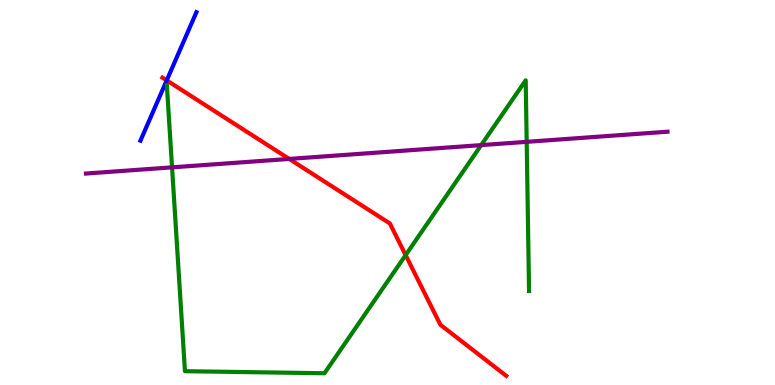[{'lines': ['blue', 'red'], 'intersections': [{'x': 2.15, 'y': 7.91}]}, {'lines': ['green', 'red'], 'intersections': [{'x': 5.23, 'y': 3.37}]}, {'lines': ['purple', 'red'], 'intersections': [{'x': 3.73, 'y': 5.87}]}, {'lines': ['blue', 'green'], 'intersections': []}, {'lines': ['blue', 'purple'], 'intersections': []}, {'lines': ['green', 'purple'], 'intersections': [{'x': 2.22, 'y': 5.65}, {'x': 6.21, 'y': 6.23}, {'x': 6.8, 'y': 6.32}]}]